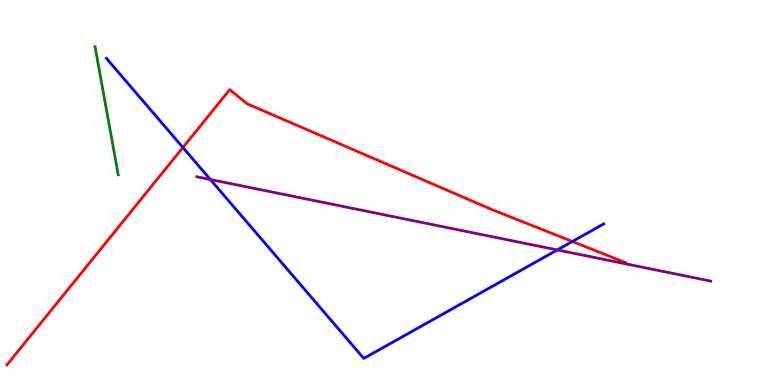[{'lines': ['blue', 'red'], 'intersections': [{'x': 2.36, 'y': 6.17}, {'x': 7.39, 'y': 3.73}]}, {'lines': ['green', 'red'], 'intersections': []}, {'lines': ['purple', 'red'], 'intersections': []}, {'lines': ['blue', 'green'], 'intersections': []}, {'lines': ['blue', 'purple'], 'intersections': [{'x': 2.71, 'y': 5.34}, {'x': 7.19, 'y': 3.51}]}, {'lines': ['green', 'purple'], 'intersections': []}]